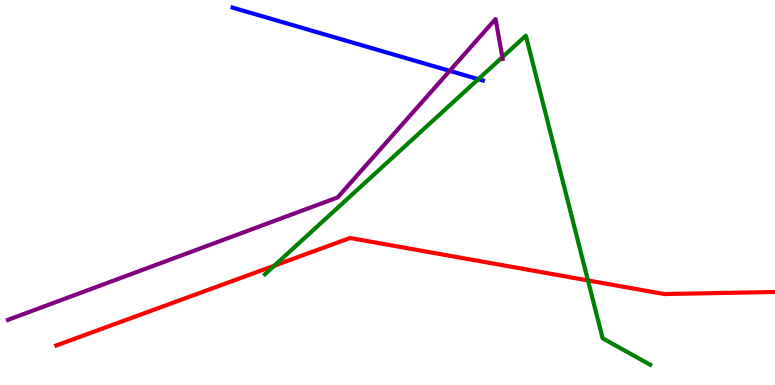[{'lines': ['blue', 'red'], 'intersections': []}, {'lines': ['green', 'red'], 'intersections': [{'x': 3.54, 'y': 3.1}, {'x': 7.59, 'y': 2.72}]}, {'lines': ['purple', 'red'], 'intersections': []}, {'lines': ['blue', 'green'], 'intersections': [{'x': 6.17, 'y': 7.94}]}, {'lines': ['blue', 'purple'], 'intersections': [{'x': 5.8, 'y': 8.16}]}, {'lines': ['green', 'purple'], 'intersections': [{'x': 6.48, 'y': 8.51}]}]